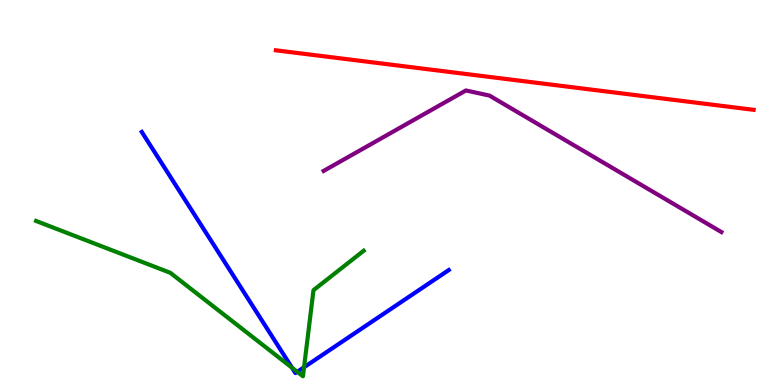[{'lines': ['blue', 'red'], 'intersections': []}, {'lines': ['green', 'red'], 'intersections': []}, {'lines': ['purple', 'red'], 'intersections': []}, {'lines': ['blue', 'green'], 'intersections': [{'x': 3.77, 'y': 0.448}, {'x': 3.84, 'y': 0.342}, {'x': 3.92, 'y': 0.461}]}, {'lines': ['blue', 'purple'], 'intersections': []}, {'lines': ['green', 'purple'], 'intersections': []}]